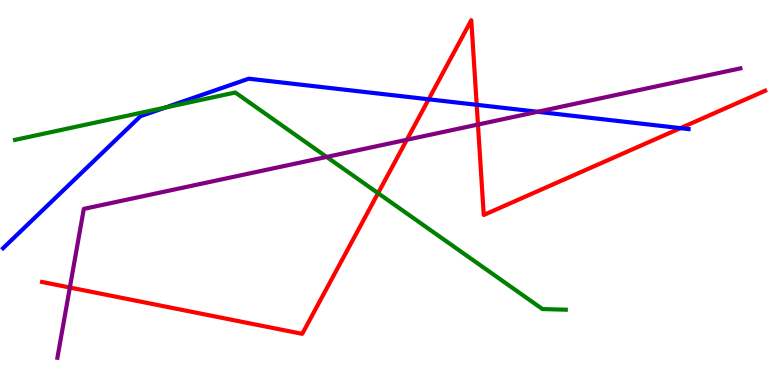[{'lines': ['blue', 'red'], 'intersections': [{'x': 5.53, 'y': 7.42}, {'x': 6.15, 'y': 7.28}, {'x': 8.78, 'y': 6.67}]}, {'lines': ['green', 'red'], 'intersections': [{'x': 4.88, 'y': 4.98}]}, {'lines': ['purple', 'red'], 'intersections': [{'x': 0.901, 'y': 2.53}, {'x': 5.25, 'y': 6.37}, {'x': 6.17, 'y': 6.77}]}, {'lines': ['blue', 'green'], 'intersections': [{'x': 2.13, 'y': 7.21}]}, {'lines': ['blue', 'purple'], 'intersections': [{'x': 6.94, 'y': 7.1}]}, {'lines': ['green', 'purple'], 'intersections': [{'x': 4.21, 'y': 5.92}]}]